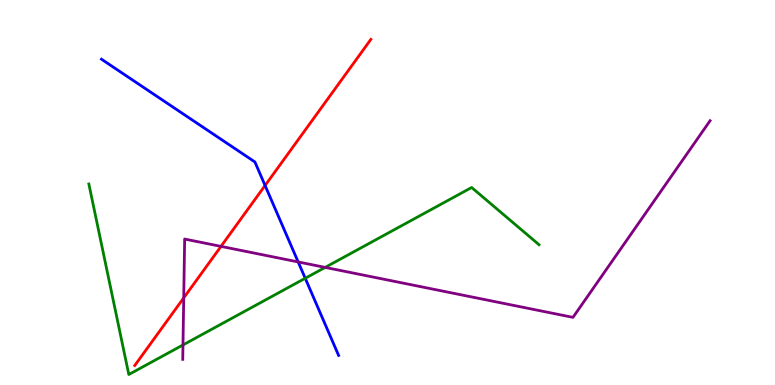[{'lines': ['blue', 'red'], 'intersections': [{'x': 3.42, 'y': 5.18}]}, {'lines': ['green', 'red'], 'intersections': []}, {'lines': ['purple', 'red'], 'intersections': [{'x': 2.37, 'y': 2.26}, {'x': 2.85, 'y': 3.6}]}, {'lines': ['blue', 'green'], 'intersections': [{'x': 3.94, 'y': 2.77}]}, {'lines': ['blue', 'purple'], 'intersections': [{'x': 3.85, 'y': 3.2}]}, {'lines': ['green', 'purple'], 'intersections': [{'x': 2.36, 'y': 1.04}, {'x': 4.2, 'y': 3.05}]}]